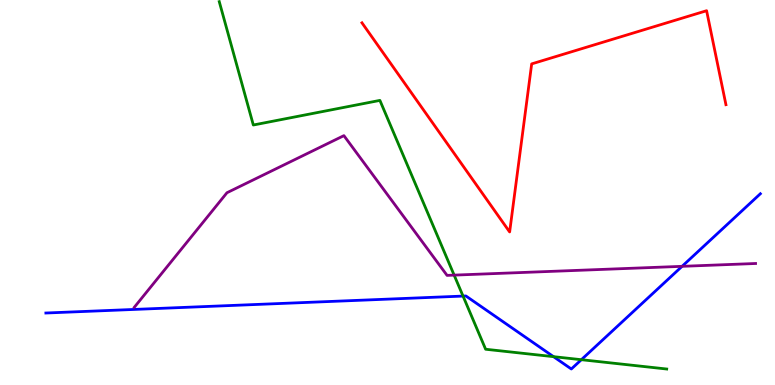[{'lines': ['blue', 'red'], 'intersections': []}, {'lines': ['green', 'red'], 'intersections': []}, {'lines': ['purple', 'red'], 'intersections': []}, {'lines': ['blue', 'green'], 'intersections': [{'x': 5.97, 'y': 2.31}, {'x': 7.14, 'y': 0.736}, {'x': 7.5, 'y': 0.657}]}, {'lines': ['blue', 'purple'], 'intersections': [{'x': 8.8, 'y': 3.08}]}, {'lines': ['green', 'purple'], 'intersections': [{'x': 5.86, 'y': 2.85}]}]